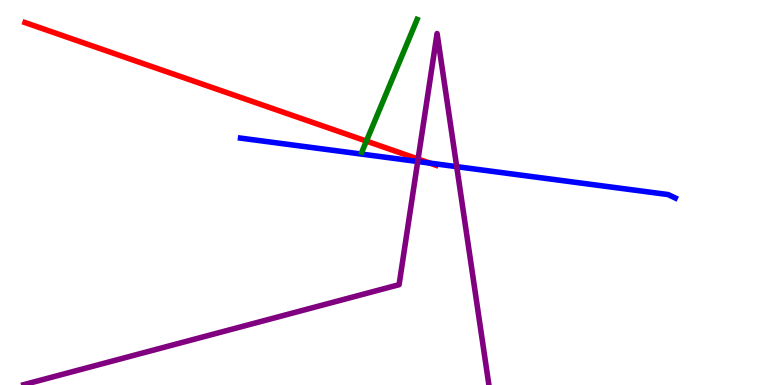[{'lines': ['blue', 'red'], 'intersections': [{'x': 5.55, 'y': 5.76}]}, {'lines': ['green', 'red'], 'intersections': [{'x': 4.73, 'y': 6.34}]}, {'lines': ['purple', 'red'], 'intersections': [{'x': 5.39, 'y': 5.87}]}, {'lines': ['blue', 'green'], 'intersections': []}, {'lines': ['blue', 'purple'], 'intersections': [{'x': 5.39, 'y': 5.81}, {'x': 5.89, 'y': 5.67}]}, {'lines': ['green', 'purple'], 'intersections': []}]